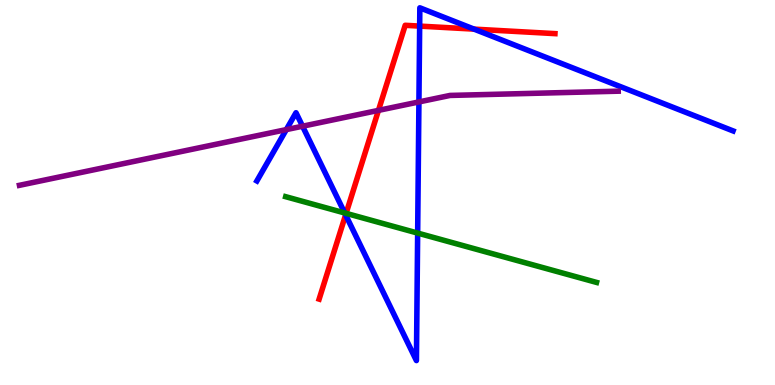[{'lines': ['blue', 'red'], 'intersections': [{'x': 4.46, 'y': 4.42}, {'x': 5.41, 'y': 9.32}, {'x': 6.12, 'y': 9.24}]}, {'lines': ['green', 'red'], 'intersections': [{'x': 4.47, 'y': 4.46}]}, {'lines': ['purple', 'red'], 'intersections': [{'x': 4.88, 'y': 7.13}]}, {'lines': ['blue', 'green'], 'intersections': [{'x': 4.45, 'y': 4.47}, {'x': 5.39, 'y': 3.95}]}, {'lines': ['blue', 'purple'], 'intersections': [{'x': 3.69, 'y': 6.63}, {'x': 3.9, 'y': 6.72}, {'x': 5.41, 'y': 7.35}]}, {'lines': ['green', 'purple'], 'intersections': []}]